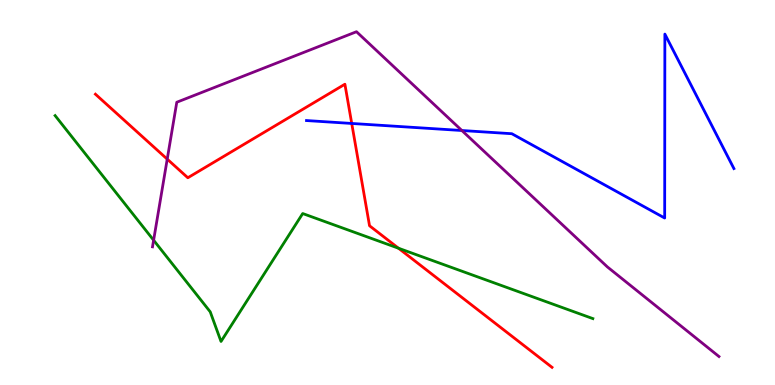[{'lines': ['blue', 'red'], 'intersections': [{'x': 4.54, 'y': 6.79}]}, {'lines': ['green', 'red'], 'intersections': [{'x': 5.14, 'y': 3.55}]}, {'lines': ['purple', 'red'], 'intersections': [{'x': 2.16, 'y': 5.87}]}, {'lines': ['blue', 'green'], 'intersections': []}, {'lines': ['blue', 'purple'], 'intersections': [{'x': 5.96, 'y': 6.61}]}, {'lines': ['green', 'purple'], 'intersections': [{'x': 1.98, 'y': 3.76}]}]